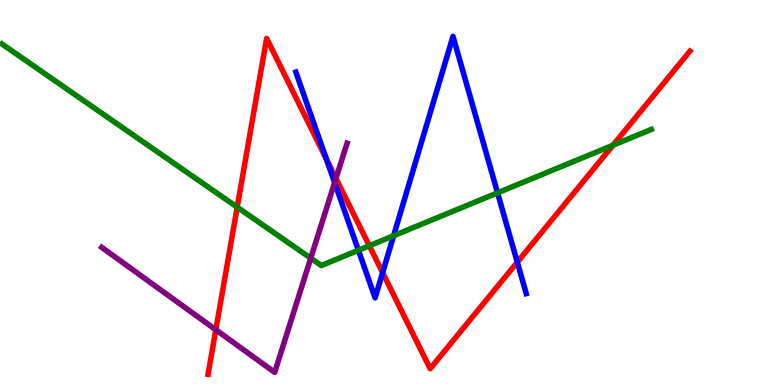[{'lines': ['blue', 'red'], 'intersections': [{'x': 4.21, 'y': 5.87}, {'x': 4.94, 'y': 2.92}, {'x': 6.67, 'y': 3.19}]}, {'lines': ['green', 'red'], 'intersections': [{'x': 3.06, 'y': 4.62}, {'x': 4.77, 'y': 3.62}, {'x': 7.91, 'y': 6.23}]}, {'lines': ['purple', 'red'], 'intersections': [{'x': 2.78, 'y': 1.43}, {'x': 4.33, 'y': 5.37}]}, {'lines': ['blue', 'green'], 'intersections': [{'x': 4.62, 'y': 3.5}, {'x': 5.08, 'y': 3.88}, {'x': 6.42, 'y': 4.99}]}, {'lines': ['blue', 'purple'], 'intersections': [{'x': 4.32, 'y': 5.26}]}, {'lines': ['green', 'purple'], 'intersections': [{'x': 4.01, 'y': 3.29}]}]